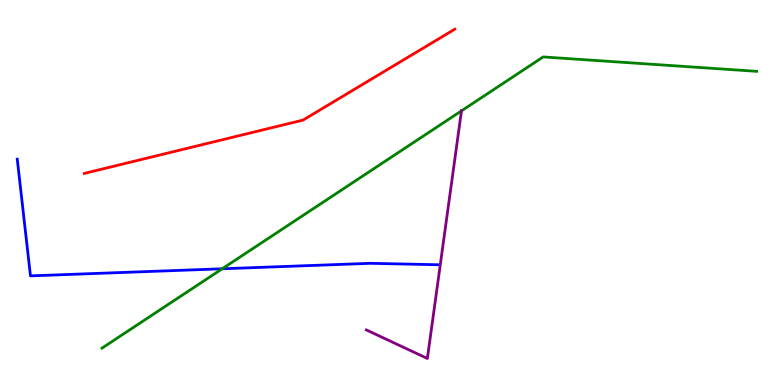[{'lines': ['blue', 'red'], 'intersections': []}, {'lines': ['green', 'red'], 'intersections': []}, {'lines': ['purple', 'red'], 'intersections': []}, {'lines': ['blue', 'green'], 'intersections': [{'x': 2.87, 'y': 3.02}]}, {'lines': ['blue', 'purple'], 'intersections': []}, {'lines': ['green', 'purple'], 'intersections': [{'x': 5.95, 'y': 7.12}]}]